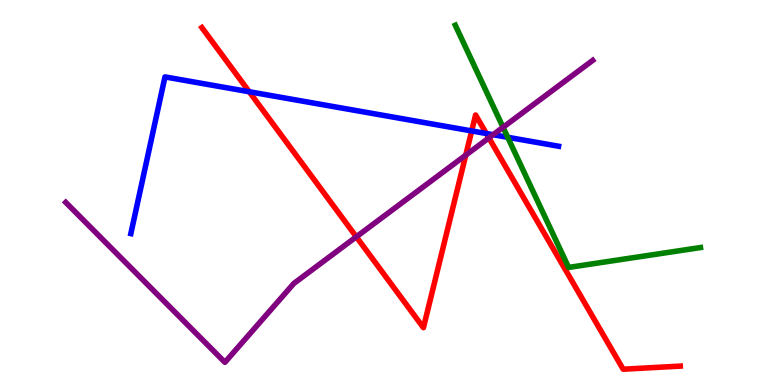[{'lines': ['blue', 'red'], 'intersections': [{'x': 3.22, 'y': 7.62}, {'x': 6.09, 'y': 6.6}, {'x': 6.28, 'y': 6.53}]}, {'lines': ['green', 'red'], 'intersections': []}, {'lines': ['purple', 'red'], 'intersections': [{'x': 4.6, 'y': 3.85}, {'x': 6.01, 'y': 5.97}, {'x': 6.31, 'y': 6.42}]}, {'lines': ['blue', 'green'], 'intersections': [{'x': 6.55, 'y': 6.43}]}, {'lines': ['blue', 'purple'], 'intersections': [{'x': 6.36, 'y': 6.5}]}, {'lines': ['green', 'purple'], 'intersections': [{'x': 6.49, 'y': 6.69}]}]